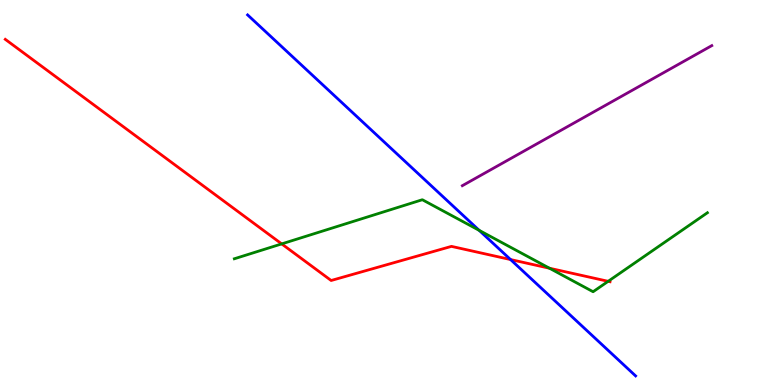[{'lines': ['blue', 'red'], 'intersections': [{'x': 6.59, 'y': 3.26}]}, {'lines': ['green', 'red'], 'intersections': [{'x': 3.63, 'y': 3.67}, {'x': 7.09, 'y': 3.03}, {'x': 7.85, 'y': 2.69}]}, {'lines': ['purple', 'red'], 'intersections': []}, {'lines': ['blue', 'green'], 'intersections': [{'x': 6.18, 'y': 4.02}]}, {'lines': ['blue', 'purple'], 'intersections': []}, {'lines': ['green', 'purple'], 'intersections': []}]